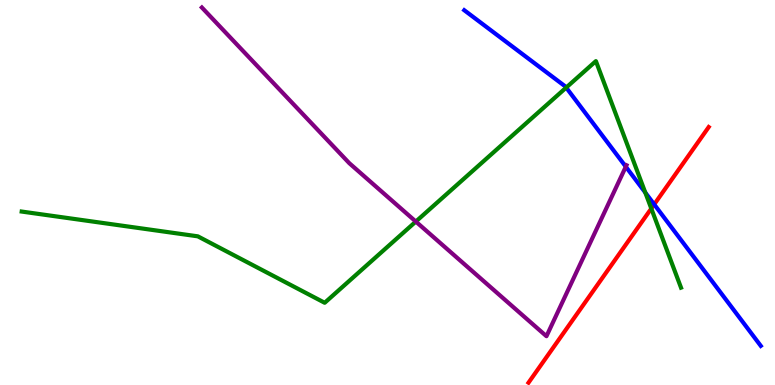[{'lines': ['blue', 'red'], 'intersections': [{'x': 8.44, 'y': 4.69}]}, {'lines': ['green', 'red'], 'intersections': [{'x': 8.4, 'y': 4.58}]}, {'lines': ['purple', 'red'], 'intersections': []}, {'lines': ['blue', 'green'], 'intersections': [{'x': 7.31, 'y': 7.73}, {'x': 8.33, 'y': 5.0}]}, {'lines': ['blue', 'purple'], 'intersections': [{'x': 8.07, 'y': 5.67}]}, {'lines': ['green', 'purple'], 'intersections': [{'x': 5.37, 'y': 4.24}]}]